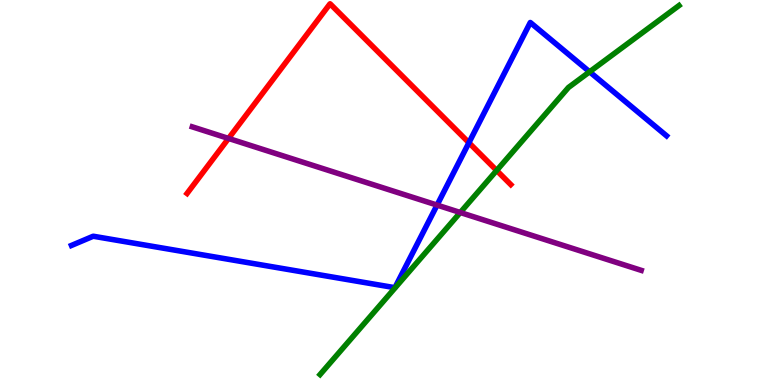[{'lines': ['blue', 'red'], 'intersections': [{'x': 6.05, 'y': 6.29}]}, {'lines': ['green', 'red'], 'intersections': [{'x': 6.41, 'y': 5.57}]}, {'lines': ['purple', 'red'], 'intersections': [{'x': 2.95, 'y': 6.4}]}, {'lines': ['blue', 'green'], 'intersections': [{'x': 7.61, 'y': 8.13}]}, {'lines': ['blue', 'purple'], 'intersections': [{'x': 5.64, 'y': 4.67}]}, {'lines': ['green', 'purple'], 'intersections': [{'x': 5.94, 'y': 4.48}]}]